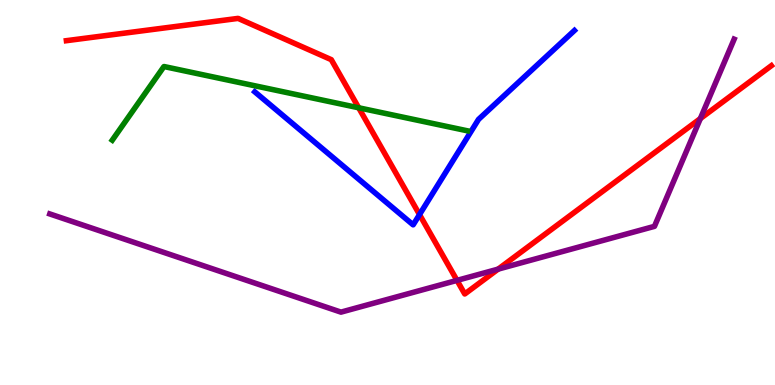[{'lines': ['blue', 'red'], 'intersections': [{'x': 5.41, 'y': 4.43}]}, {'lines': ['green', 'red'], 'intersections': [{'x': 4.63, 'y': 7.2}]}, {'lines': ['purple', 'red'], 'intersections': [{'x': 5.9, 'y': 2.72}, {'x': 6.43, 'y': 3.01}, {'x': 9.04, 'y': 6.92}]}, {'lines': ['blue', 'green'], 'intersections': []}, {'lines': ['blue', 'purple'], 'intersections': []}, {'lines': ['green', 'purple'], 'intersections': []}]